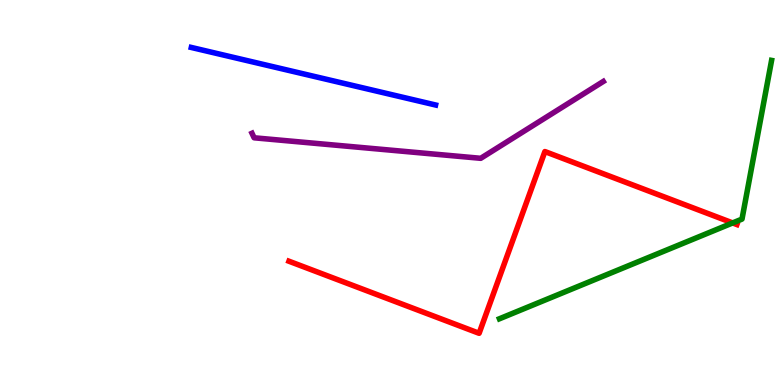[{'lines': ['blue', 'red'], 'intersections': []}, {'lines': ['green', 'red'], 'intersections': [{'x': 9.45, 'y': 4.21}]}, {'lines': ['purple', 'red'], 'intersections': []}, {'lines': ['blue', 'green'], 'intersections': []}, {'lines': ['blue', 'purple'], 'intersections': []}, {'lines': ['green', 'purple'], 'intersections': []}]